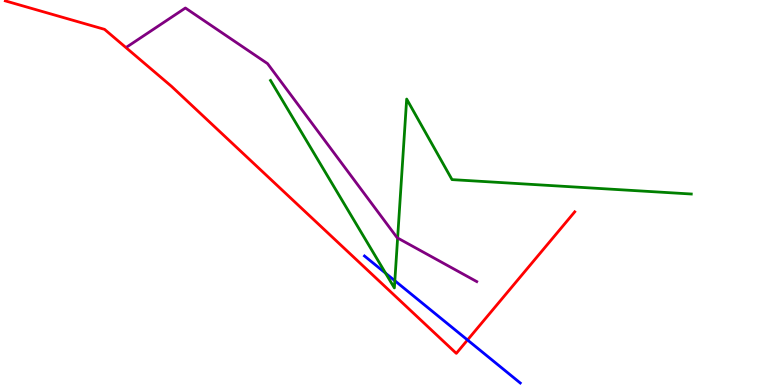[{'lines': ['blue', 'red'], 'intersections': [{'x': 6.03, 'y': 1.17}]}, {'lines': ['green', 'red'], 'intersections': []}, {'lines': ['purple', 'red'], 'intersections': []}, {'lines': ['blue', 'green'], 'intersections': [{'x': 4.98, 'y': 2.9}, {'x': 5.09, 'y': 2.71}]}, {'lines': ['blue', 'purple'], 'intersections': []}, {'lines': ['green', 'purple'], 'intersections': [{'x': 5.13, 'y': 3.82}]}]